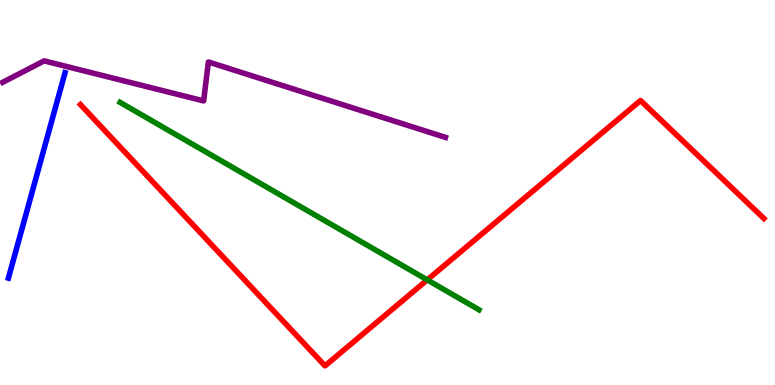[{'lines': ['blue', 'red'], 'intersections': []}, {'lines': ['green', 'red'], 'intersections': [{'x': 5.51, 'y': 2.73}]}, {'lines': ['purple', 'red'], 'intersections': []}, {'lines': ['blue', 'green'], 'intersections': []}, {'lines': ['blue', 'purple'], 'intersections': []}, {'lines': ['green', 'purple'], 'intersections': []}]